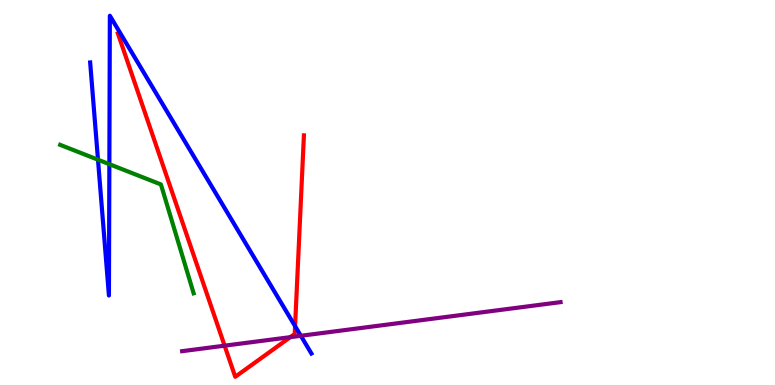[{'lines': ['blue', 'red'], 'intersections': [{'x': 3.81, 'y': 1.53}]}, {'lines': ['green', 'red'], 'intersections': []}, {'lines': ['purple', 'red'], 'intersections': [{'x': 2.9, 'y': 1.02}, {'x': 3.75, 'y': 1.24}]}, {'lines': ['blue', 'green'], 'intersections': [{'x': 1.26, 'y': 5.85}, {'x': 1.41, 'y': 5.74}]}, {'lines': ['blue', 'purple'], 'intersections': [{'x': 3.88, 'y': 1.28}]}, {'lines': ['green', 'purple'], 'intersections': []}]